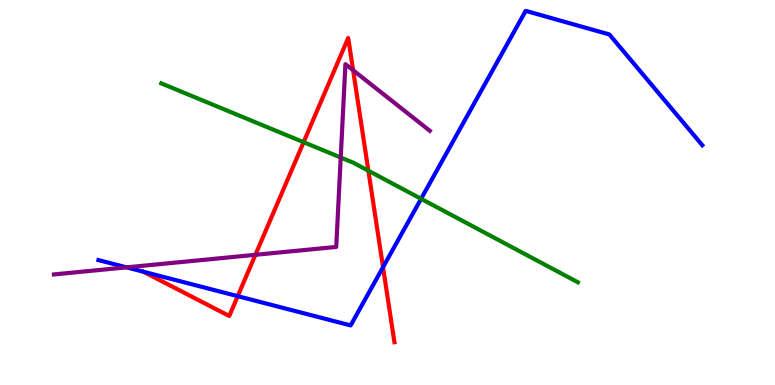[{'lines': ['blue', 'red'], 'intersections': [{'x': 1.85, 'y': 2.94}, {'x': 3.07, 'y': 2.31}, {'x': 4.94, 'y': 3.06}]}, {'lines': ['green', 'red'], 'intersections': [{'x': 3.92, 'y': 6.31}, {'x': 4.75, 'y': 5.57}]}, {'lines': ['purple', 'red'], 'intersections': [{'x': 3.3, 'y': 3.38}, {'x': 4.56, 'y': 8.18}]}, {'lines': ['blue', 'green'], 'intersections': [{'x': 5.43, 'y': 4.84}]}, {'lines': ['blue', 'purple'], 'intersections': [{'x': 1.63, 'y': 3.06}]}, {'lines': ['green', 'purple'], 'intersections': [{'x': 4.4, 'y': 5.91}]}]